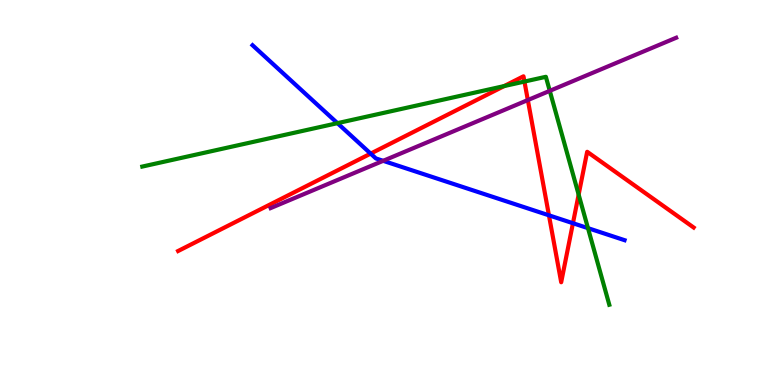[{'lines': ['blue', 'red'], 'intersections': [{'x': 4.78, 'y': 6.01}, {'x': 7.08, 'y': 4.41}, {'x': 7.39, 'y': 4.2}]}, {'lines': ['green', 'red'], 'intersections': [{'x': 6.51, 'y': 7.76}, {'x': 6.77, 'y': 7.88}, {'x': 7.47, 'y': 4.95}]}, {'lines': ['purple', 'red'], 'intersections': [{'x': 6.81, 'y': 7.4}]}, {'lines': ['blue', 'green'], 'intersections': [{'x': 4.35, 'y': 6.8}, {'x': 7.59, 'y': 4.07}]}, {'lines': ['blue', 'purple'], 'intersections': [{'x': 4.94, 'y': 5.82}]}, {'lines': ['green', 'purple'], 'intersections': [{'x': 7.09, 'y': 7.64}]}]